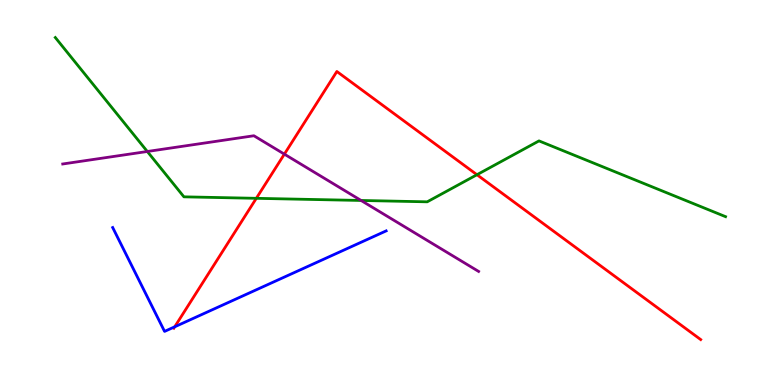[{'lines': ['blue', 'red'], 'intersections': [{'x': 2.25, 'y': 1.51}]}, {'lines': ['green', 'red'], 'intersections': [{'x': 3.31, 'y': 4.85}, {'x': 6.15, 'y': 5.46}]}, {'lines': ['purple', 'red'], 'intersections': [{'x': 3.67, 'y': 6.0}]}, {'lines': ['blue', 'green'], 'intersections': []}, {'lines': ['blue', 'purple'], 'intersections': []}, {'lines': ['green', 'purple'], 'intersections': [{'x': 1.9, 'y': 6.07}, {'x': 4.66, 'y': 4.79}]}]